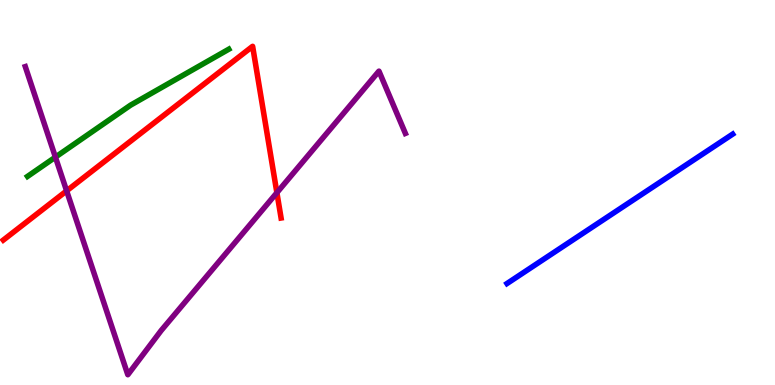[{'lines': ['blue', 'red'], 'intersections': []}, {'lines': ['green', 'red'], 'intersections': []}, {'lines': ['purple', 'red'], 'intersections': [{'x': 0.86, 'y': 5.04}, {'x': 3.57, 'y': 4.99}]}, {'lines': ['blue', 'green'], 'intersections': []}, {'lines': ['blue', 'purple'], 'intersections': []}, {'lines': ['green', 'purple'], 'intersections': [{'x': 0.715, 'y': 5.92}]}]